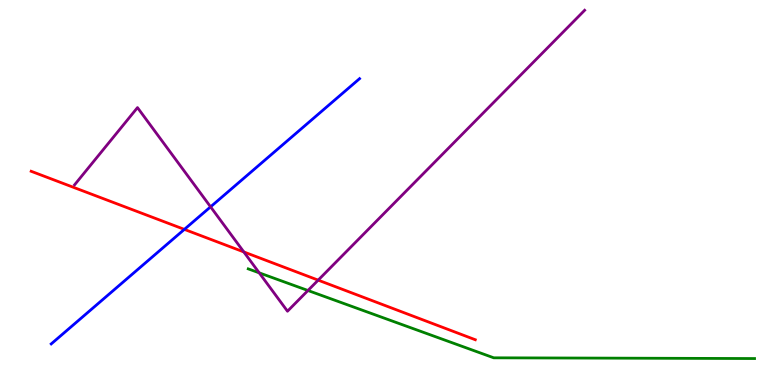[{'lines': ['blue', 'red'], 'intersections': [{'x': 2.38, 'y': 4.04}]}, {'lines': ['green', 'red'], 'intersections': []}, {'lines': ['purple', 'red'], 'intersections': [{'x': 3.15, 'y': 3.46}, {'x': 4.11, 'y': 2.72}]}, {'lines': ['blue', 'green'], 'intersections': []}, {'lines': ['blue', 'purple'], 'intersections': [{'x': 2.72, 'y': 4.63}]}, {'lines': ['green', 'purple'], 'intersections': [{'x': 3.34, 'y': 2.91}, {'x': 3.97, 'y': 2.45}]}]